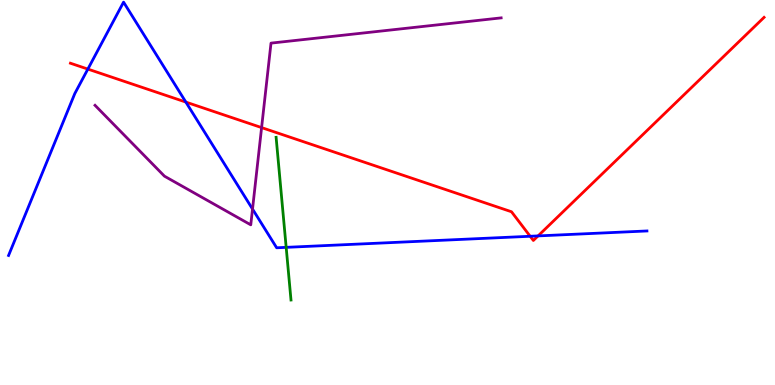[{'lines': ['blue', 'red'], 'intersections': [{'x': 1.13, 'y': 8.21}, {'x': 2.4, 'y': 7.35}, {'x': 6.84, 'y': 3.86}, {'x': 6.94, 'y': 3.87}]}, {'lines': ['green', 'red'], 'intersections': []}, {'lines': ['purple', 'red'], 'intersections': [{'x': 3.38, 'y': 6.69}]}, {'lines': ['blue', 'green'], 'intersections': [{'x': 3.69, 'y': 3.58}]}, {'lines': ['blue', 'purple'], 'intersections': [{'x': 3.26, 'y': 4.57}]}, {'lines': ['green', 'purple'], 'intersections': []}]